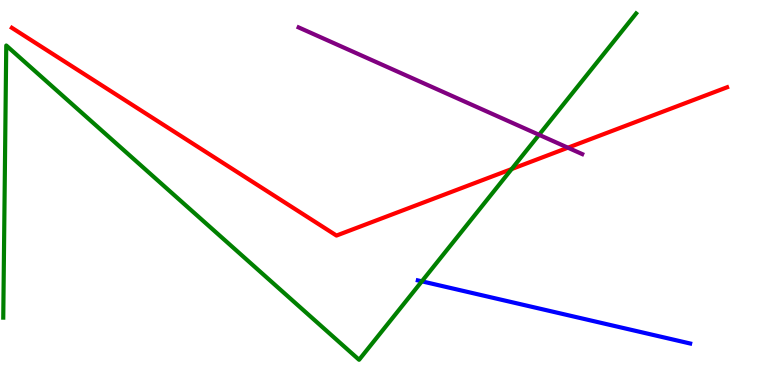[{'lines': ['blue', 'red'], 'intersections': []}, {'lines': ['green', 'red'], 'intersections': [{'x': 6.6, 'y': 5.61}]}, {'lines': ['purple', 'red'], 'intersections': [{'x': 7.33, 'y': 6.16}]}, {'lines': ['blue', 'green'], 'intersections': [{'x': 5.44, 'y': 2.69}]}, {'lines': ['blue', 'purple'], 'intersections': []}, {'lines': ['green', 'purple'], 'intersections': [{'x': 6.96, 'y': 6.5}]}]